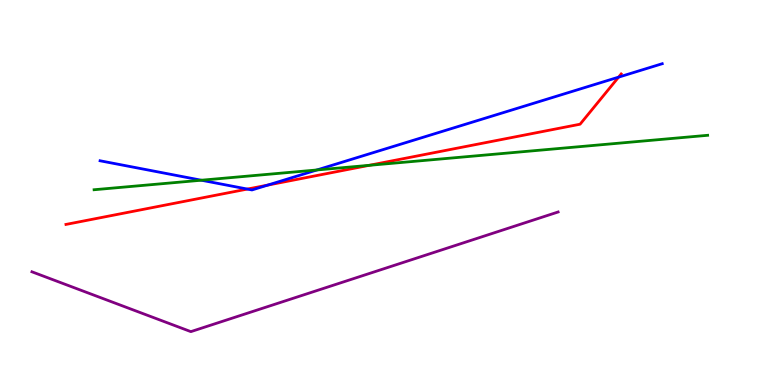[{'lines': ['blue', 'red'], 'intersections': [{'x': 3.19, 'y': 5.09}, {'x': 3.45, 'y': 5.19}, {'x': 7.98, 'y': 8.0}]}, {'lines': ['green', 'red'], 'intersections': [{'x': 4.76, 'y': 5.71}]}, {'lines': ['purple', 'red'], 'intersections': []}, {'lines': ['blue', 'green'], 'intersections': [{'x': 2.6, 'y': 5.32}, {'x': 4.09, 'y': 5.59}]}, {'lines': ['blue', 'purple'], 'intersections': []}, {'lines': ['green', 'purple'], 'intersections': []}]